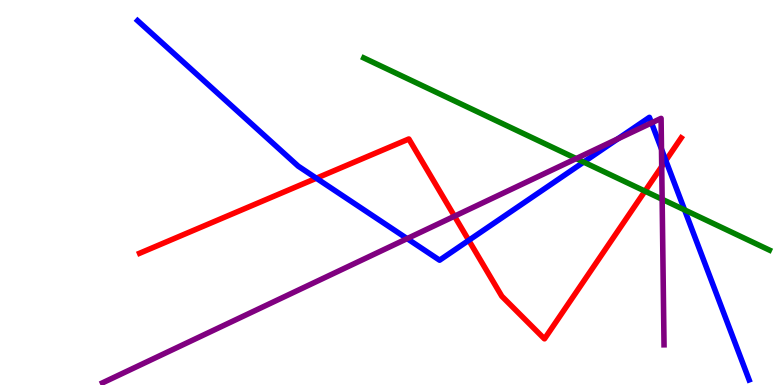[{'lines': ['blue', 'red'], 'intersections': [{'x': 4.08, 'y': 5.37}, {'x': 6.05, 'y': 3.76}, {'x': 8.59, 'y': 5.83}]}, {'lines': ['green', 'red'], 'intersections': [{'x': 8.32, 'y': 5.04}]}, {'lines': ['purple', 'red'], 'intersections': [{'x': 5.86, 'y': 4.38}, {'x': 8.54, 'y': 5.67}]}, {'lines': ['blue', 'green'], 'intersections': [{'x': 7.53, 'y': 5.79}, {'x': 8.83, 'y': 4.55}]}, {'lines': ['blue', 'purple'], 'intersections': [{'x': 5.25, 'y': 3.8}, {'x': 7.97, 'y': 6.39}, {'x': 8.41, 'y': 6.81}, {'x': 8.54, 'y': 6.13}]}, {'lines': ['green', 'purple'], 'intersections': [{'x': 7.44, 'y': 5.88}, {'x': 8.54, 'y': 4.82}]}]